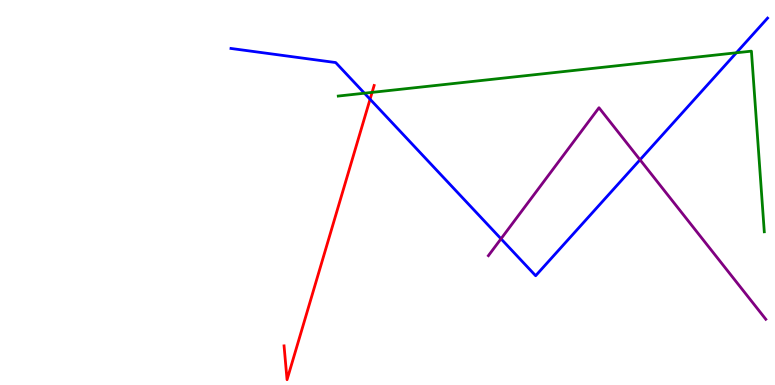[{'lines': ['blue', 'red'], 'intersections': [{'x': 4.78, 'y': 7.42}]}, {'lines': ['green', 'red'], 'intersections': [{'x': 4.8, 'y': 7.6}]}, {'lines': ['purple', 'red'], 'intersections': []}, {'lines': ['blue', 'green'], 'intersections': [{'x': 4.7, 'y': 7.58}, {'x': 9.5, 'y': 8.63}]}, {'lines': ['blue', 'purple'], 'intersections': [{'x': 6.46, 'y': 3.8}, {'x': 8.26, 'y': 5.85}]}, {'lines': ['green', 'purple'], 'intersections': []}]